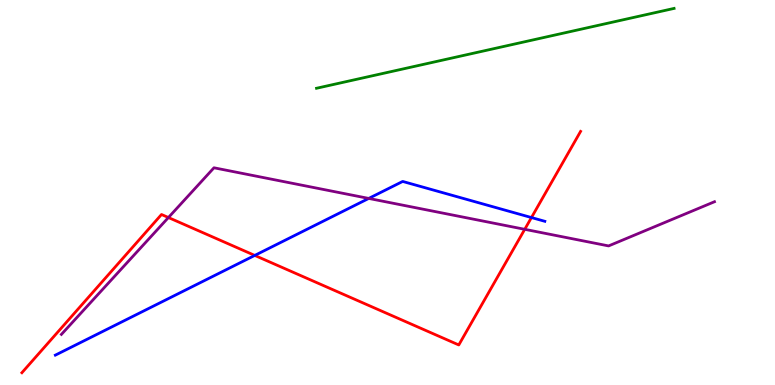[{'lines': ['blue', 'red'], 'intersections': [{'x': 3.29, 'y': 3.37}, {'x': 6.86, 'y': 4.35}]}, {'lines': ['green', 'red'], 'intersections': []}, {'lines': ['purple', 'red'], 'intersections': [{'x': 2.17, 'y': 4.35}, {'x': 6.77, 'y': 4.04}]}, {'lines': ['blue', 'green'], 'intersections': []}, {'lines': ['blue', 'purple'], 'intersections': [{'x': 4.76, 'y': 4.85}]}, {'lines': ['green', 'purple'], 'intersections': []}]